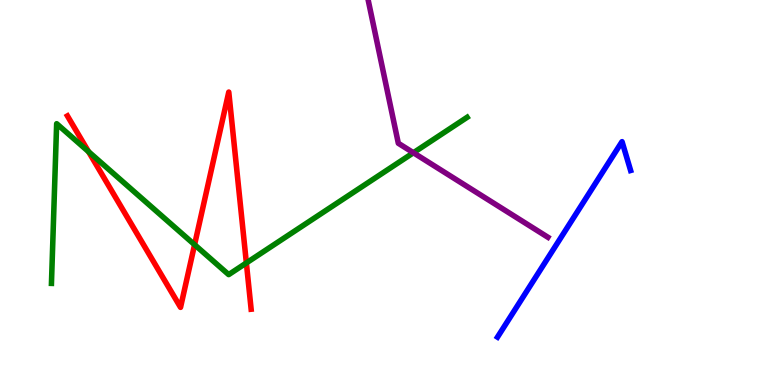[{'lines': ['blue', 'red'], 'intersections': []}, {'lines': ['green', 'red'], 'intersections': [{'x': 1.14, 'y': 6.06}, {'x': 2.51, 'y': 3.64}, {'x': 3.18, 'y': 3.17}]}, {'lines': ['purple', 'red'], 'intersections': []}, {'lines': ['blue', 'green'], 'intersections': []}, {'lines': ['blue', 'purple'], 'intersections': []}, {'lines': ['green', 'purple'], 'intersections': [{'x': 5.33, 'y': 6.03}]}]